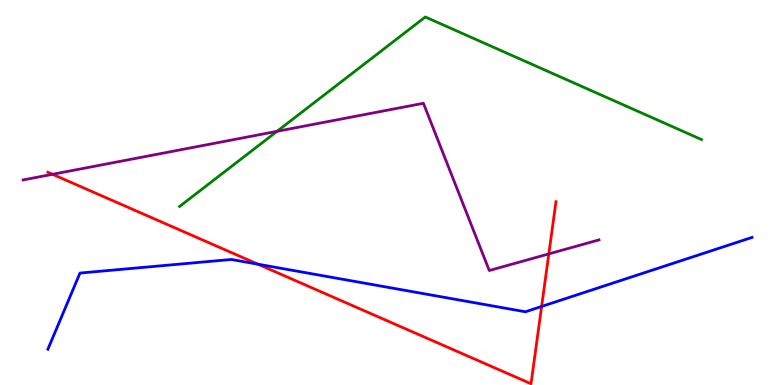[{'lines': ['blue', 'red'], 'intersections': [{'x': 3.33, 'y': 3.14}, {'x': 6.99, 'y': 2.04}]}, {'lines': ['green', 'red'], 'intersections': []}, {'lines': ['purple', 'red'], 'intersections': [{'x': 0.678, 'y': 5.47}, {'x': 7.08, 'y': 3.41}]}, {'lines': ['blue', 'green'], 'intersections': []}, {'lines': ['blue', 'purple'], 'intersections': []}, {'lines': ['green', 'purple'], 'intersections': [{'x': 3.57, 'y': 6.59}]}]